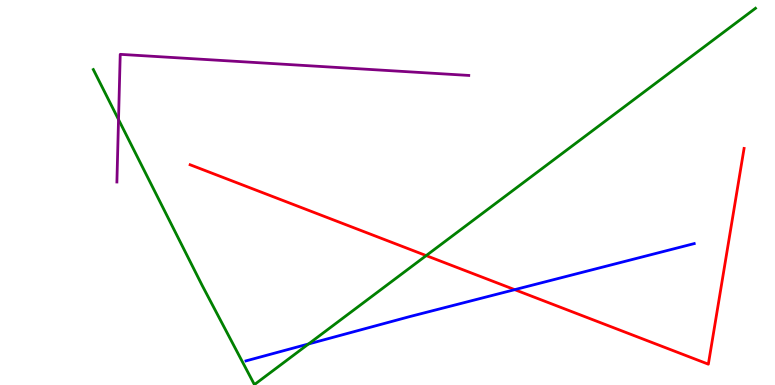[{'lines': ['blue', 'red'], 'intersections': [{'x': 6.64, 'y': 2.48}]}, {'lines': ['green', 'red'], 'intersections': [{'x': 5.5, 'y': 3.36}]}, {'lines': ['purple', 'red'], 'intersections': []}, {'lines': ['blue', 'green'], 'intersections': [{'x': 3.98, 'y': 1.07}]}, {'lines': ['blue', 'purple'], 'intersections': []}, {'lines': ['green', 'purple'], 'intersections': [{'x': 1.53, 'y': 6.9}]}]